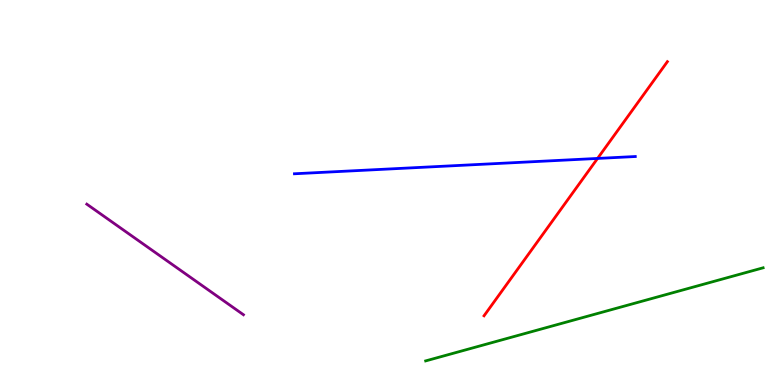[{'lines': ['blue', 'red'], 'intersections': [{'x': 7.71, 'y': 5.88}]}, {'lines': ['green', 'red'], 'intersections': []}, {'lines': ['purple', 'red'], 'intersections': []}, {'lines': ['blue', 'green'], 'intersections': []}, {'lines': ['blue', 'purple'], 'intersections': []}, {'lines': ['green', 'purple'], 'intersections': []}]